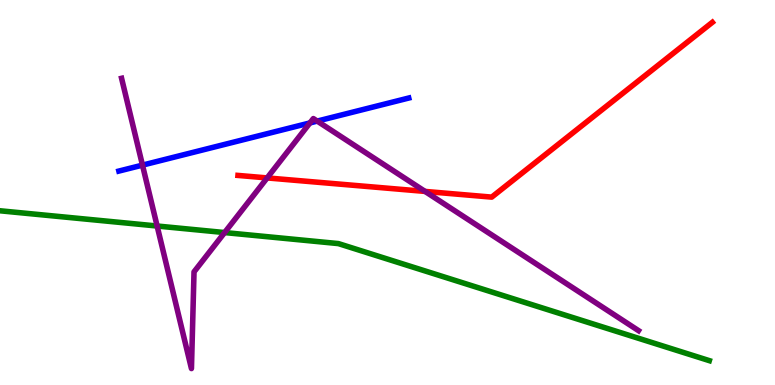[{'lines': ['blue', 'red'], 'intersections': []}, {'lines': ['green', 'red'], 'intersections': []}, {'lines': ['purple', 'red'], 'intersections': [{'x': 3.45, 'y': 5.38}, {'x': 5.48, 'y': 5.03}]}, {'lines': ['blue', 'green'], 'intersections': []}, {'lines': ['blue', 'purple'], 'intersections': [{'x': 1.84, 'y': 5.71}, {'x': 4.0, 'y': 6.81}, {'x': 4.09, 'y': 6.85}]}, {'lines': ['green', 'purple'], 'intersections': [{'x': 2.03, 'y': 4.13}, {'x': 2.9, 'y': 3.96}]}]